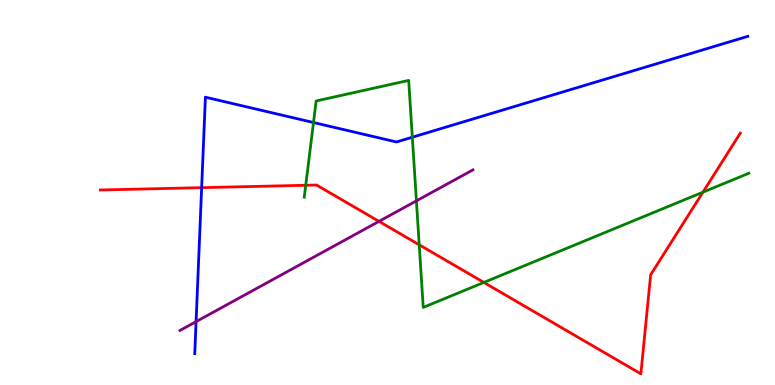[{'lines': ['blue', 'red'], 'intersections': [{'x': 2.6, 'y': 5.13}]}, {'lines': ['green', 'red'], 'intersections': [{'x': 3.94, 'y': 5.19}, {'x': 5.41, 'y': 3.64}, {'x': 6.24, 'y': 2.66}, {'x': 9.07, 'y': 5.01}]}, {'lines': ['purple', 'red'], 'intersections': [{'x': 4.89, 'y': 4.25}]}, {'lines': ['blue', 'green'], 'intersections': [{'x': 4.05, 'y': 6.82}, {'x': 5.32, 'y': 6.44}]}, {'lines': ['blue', 'purple'], 'intersections': [{'x': 2.53, 'y': 1.65}]}, {'lines': ['green', 'purple'], 'intersections': [{'x': 5.37, 'y': 4.78}]}]